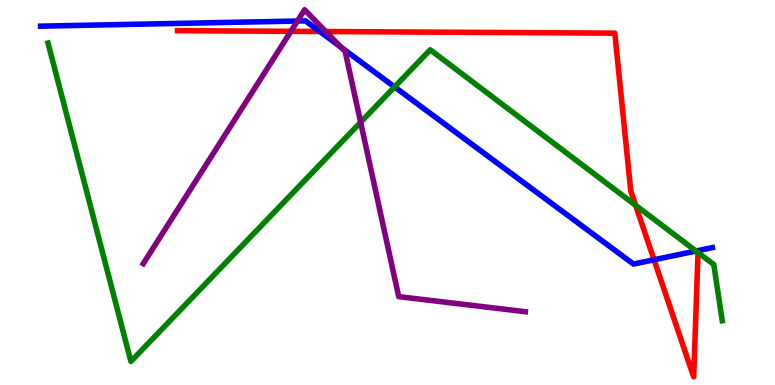[{'lines': ['blue', 'red'], 'intersections': [{'x': 4.13, 'y': 9.18}, {'x': 8.44, 'y': 3.25}]}, {'lines': ['green', 'red'], 'intersections': [{'x': 8.2, 'y': 4.67}, {'x': 9.01, 'y': 3.44}]}, {'lines': ['purple', 'red'], 'intersections': [{'x': 3.75, 'y': 9.19}, {'x': 4.2, 'y': 9.18}]}, {'lines': ['blue', 'green'], 'intersections': [{'x': 5.09, 'y': 7.74}, {'x': 8.98, 'y': 3.48}]}, {'lines': ['blue', 'purple'], 'intersections': [{'x': 3.84, 'y': 9.45}, {'x': 4.4, 'y': 8.78}]}, {'lines': ['green', 'purple'], 'intersections': [{'x': 4.65, 'y': 6.82}]}]